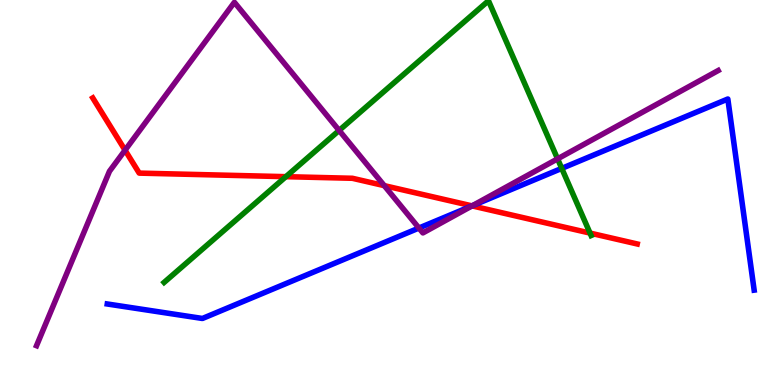[{'lines': ['blue', 'red'], 'intersections': [{'x': 6.09, 'y': 4.65}]}, {'lines': ['green', 'red'], 'intersections': [{'x': 3.69, 'y': 5.41}, {'x': 7.61, 'y': 3.95}]}, {'lines': ['purple', 'red'], 'intersections': [{'x': 1.61, 'y': 6.1}, {'x': 4.96, 'y': 5.18}, {'x': 6.09, 'y': 4.65}]}, {'lines': ['blue', 'green'], 'intersections': [{'x': 7.25, 'y': 5.63}]}, {'lines': ['blue', 'purple'], 'intersections': [{'x': 5.41, 'y': 4.08}, {'x': 6.09, 'y': 4.66}]}, {'lines': ['green', 'purple'], 'intersections': [{'x': 4.38, 'y': 6.61}, {'x': 7.19, 'y': 5.87}]}]